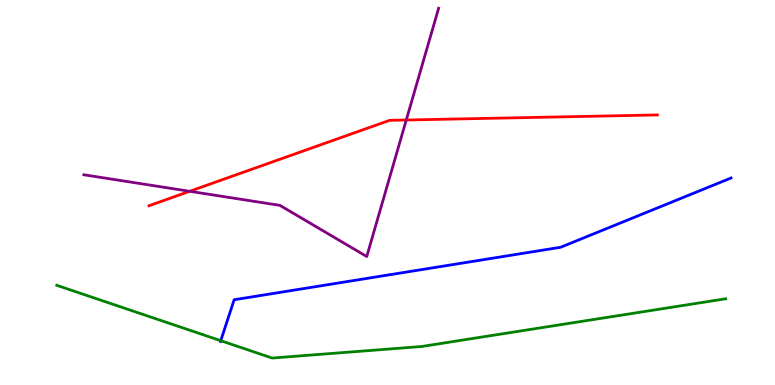[{'lines': ['blue', 'red'], 'intersections': []}, {'lines': ['green', 'red'], 'intersections': []}, {'lines': ['purple', 'red'], 'intersections': [{'x': 2.45, 'y': 5.03}, {'x': 5.24, 'y': 6.88}]}, {'lines': ['blue', 'green'], 'intersections': [{'x': 2.85, 'y': 1.15}]}, {'lines': ['blue', 'purple'], 'intersections': []}, {'lines': ['green', 'purple'], 'intersections': []}]